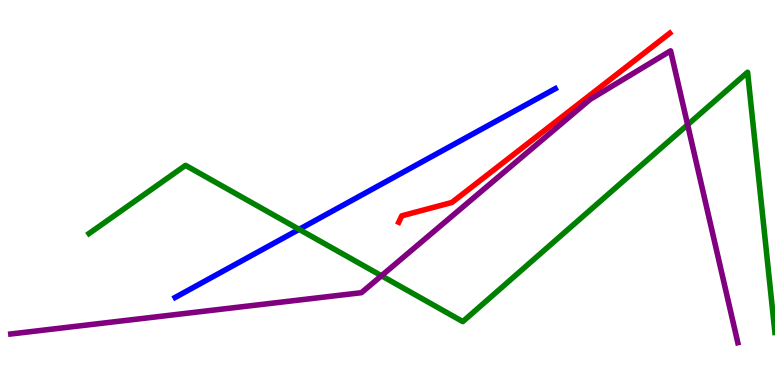[{'lines': ['blue', 'red'], 'intersections': []}, {'lines': ['green', 'red'], 'intersections': []}, {'lines': ['purple', 'red'], 'intersections': []}, {'lines': ['blue', 'green'], 'intersections': [{'x': 3.86, 'y': 4.04}]}, {'lines': ['blue', 'purple'], 'intersections': []}, {'lines': ['green', 'purple'], 'intersections': [{'x': 4.92, 'y': 2.84}, {'x': 8.87, 'y': 6.76}]}]